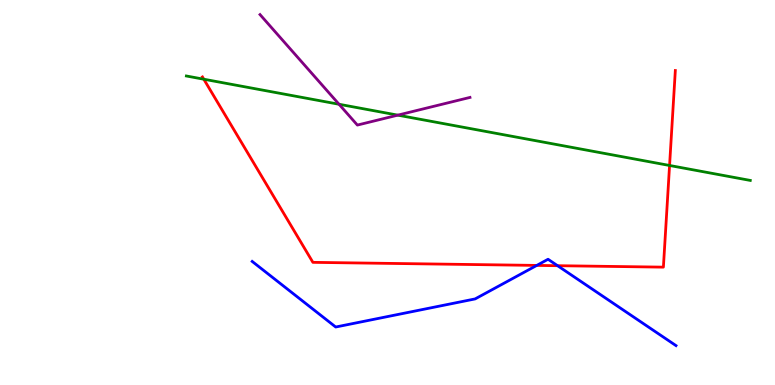[{'lines': ['blue', 'red'], 'intersections': [{'x': 6.93, 'y': 3.11}, {'x': 7.19, 'y': 3.1}]}, {'lines': ['green', 'red'], 'intersections': [{'x': 2.63, 'y': 7.94}, {'x': 8.64, 'y': 5.7}]}, {'lines': ['purple', 'red'], 'intersections': []}, {'lines': ['blue', 'green'], 'intersections': []}, {'lines': ['blue', 'purple'], 'intersections': []}, {'lines': ['green', 'purple'], 'intersections': [{'x': 4.37, 'y': 7.29}, {'x': 5.13, 'y': 7.01}]}]